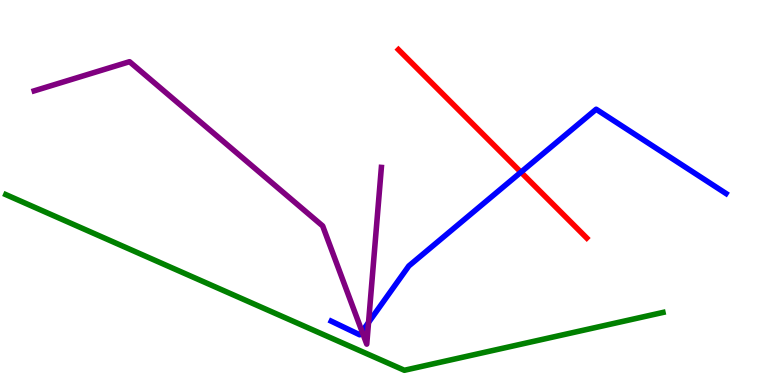[{'lines': ['blue', 'red'], 'intersections': [{'x': 6.72, 'y': 5.53}]}, {'lines': ['green', 'red'], 'intersections': []}, {'lines': ['purple', 'red'], 'intersections': []}, {'lines': ['blue', 'green'], 'intersections': []}, {'lines': ['blue', 'purple'], 'intersections': [{'x': 4.67, 'y': 1.39}, {'x': 4.76, 'y': 1.63}]}, {'lines': ['green', 'purple'], 'intersections': []}]